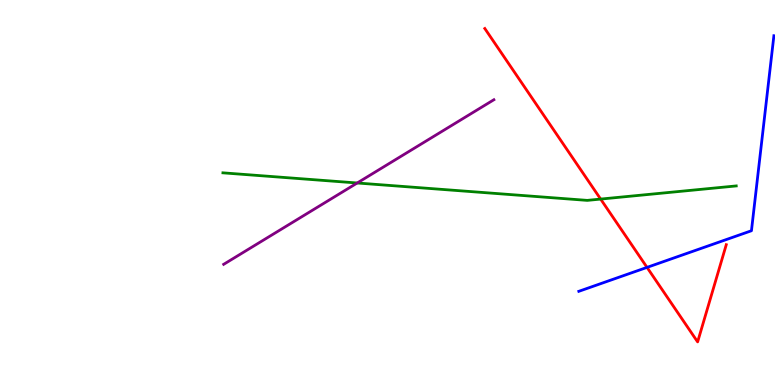[{'lines': ['blue', 'red'], 'intersections': [{'x': 8.35, 'y': 3.05}]}, {'lines': ['green', 'red'], 'intersections': [{'x': 7.75, 'y': 4.83}]}, {'lines': ['purple', 'red'], 'intersections': []}, {'lines': ['blue', 'green'], 'intersections': []}, {'lines': ['blue', 'purple'], 'intersections': []}, {'lines': ['green', 'purple'], 'intersections': [{'x': 4.61, 'y': 5.25}]}]